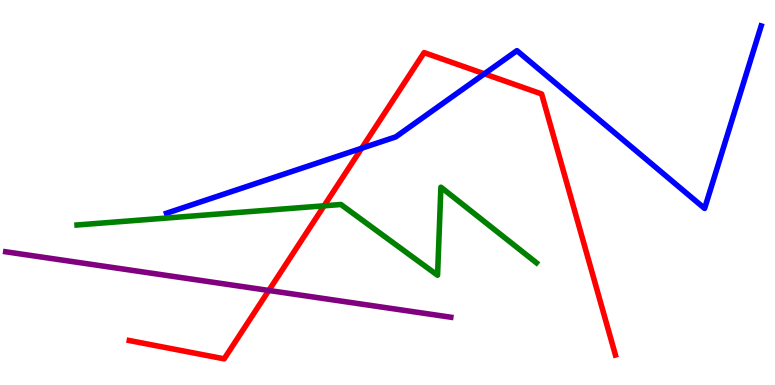[{'lines': ['blue', 'red'], 'intersections': [{'x': 4.67, 'y': 6.15}, {'x': 6.25, 'y': 8.08}]}, {'lines': ['green', 'red'], 'intersections': [{'x': 4.18, 'y': 4.65}]}, {'lines': ['purple', 'red'], 'intersections': [{'x': 3.47, 'y': 2.46}]}, {'lines': ['blue', 'green'], 'intersections': []}, {'lines': ['blue', 'purple'], 'intersections': []}, {'lines': ['green', 'purple'], 'intersections': []}]